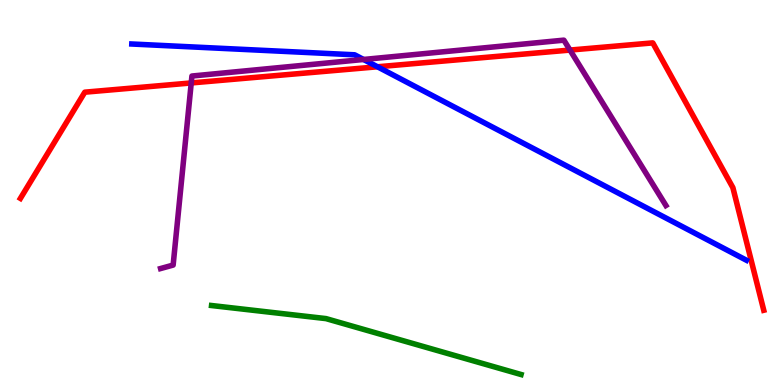[{'lines': ['blue', 'red'], 'intersections': [{'x': 4.87, 'y': 8.27}]}, {'lines': ['green', 'red'], 'intersections': []}, {'lines': ['purple', 'red'], 'intersections': [{'x': 2.47, 'y': 7.85}, {'x': 7.35, 'y': 8.7}]}, {'lines': ['blue', 'green'], 'intersections': []}, {'lines': ['blue', 'purple'], 'intersections': [{'x': 4.69, 'y': 8.46}]}, {'lines': ['green', 'purple'], 'intersections': []}]